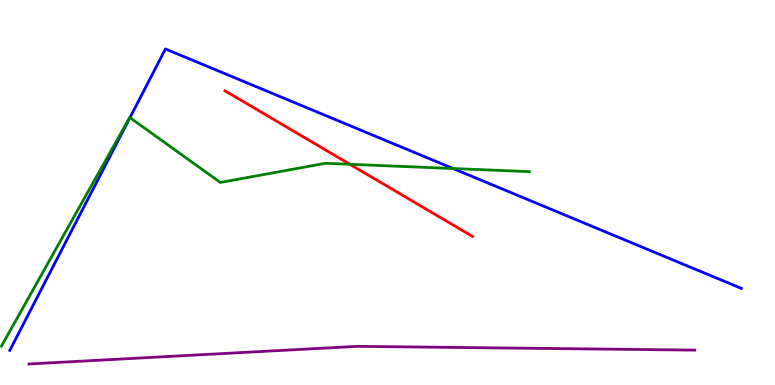[{'lines': ['blue', 'red'], 'intersections': []}, {'lines': ['green', 'red'], 'intersections': [{'x': 4.52, 'y': 5.73}]}, {'lines': ['purple', 'red'], 'intersections': []}, {'lines': ['blue', 'green'], 'intersections': [{'x': 1.68, 'y': 6.94}, {'x': 5.85, 'y': 5.62}]}, {'lines': ['blue', 'purple'], 'intersections': []}, {'lines': ['green', 'purple'], 'intersections': []}]